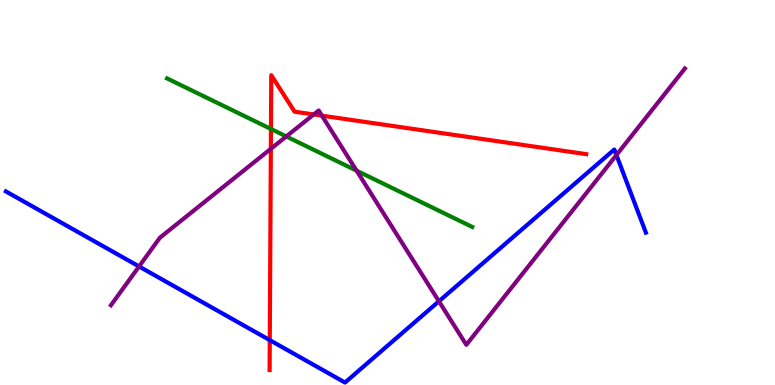[{'lines': ['blue', 'red'], 'intersections': [{'x': 3.48, 'y': 1.17}]}, {'lines': ['green', 'red'], 'intersections': [{'x': 3.5, 'y': 6.65}]}, {'lines': ['purple', 'red'], 'intersections': [{'x': 3.49, 'y': 6.14}, {'x': 4.05, 'y': 7.03}, {'x': 4.15, 'y': 7.0}]}, {'lines': ['blue', 'green'], 'intersections': []}, {'lines': ['blue', 'purple'], 'intersections': [{'x': 1.79, 'y': 3.08}, {'x': 5.66, 'y': 2.17}, {'x': 7.95, 'y': 5.97}]}, {'lines': ['green', 'purple'], 'intersections': [{'x': 3.69, 'y': 6.46}, {'x': 4.6, 'y': 5.57}]}]